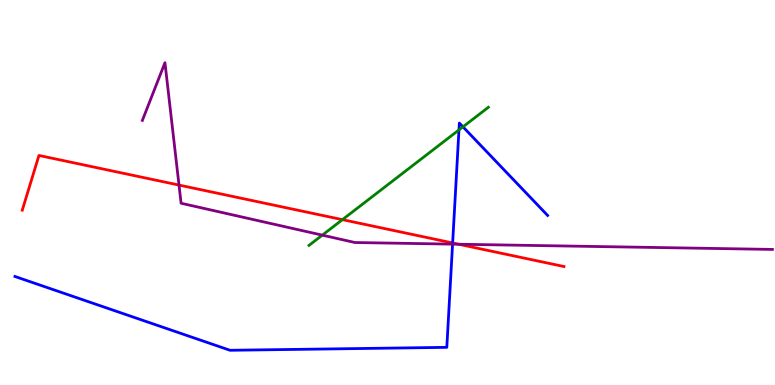[{'lines': ['blue', 'red'], 'intersections': [{'x': 5.84, 'y': 3.69}]}, {'lines': ['green', 'red'], 'intersections': [{'x': 4.42, 'y': 4.29}]}, {'lines': ['purple', 'red'], 'intersections': [{'x': 2.31, 'y': 5.19}, {'x': 5.92, 'y': 3.66}]}, {'lines': ['blue', 'green'], 'intersections': [{'x': 5.92, 'y': 6.63}, {'x': 5.97, 'y': 6.71}]}, {'lines': ['blue', 'purple'], 'intersections': [{'x': 5.84, 'y': 3.66}]}, {'lines': ['green', 'purple'], 'intersections': [{'x': 4.16, 'y': 3.89}]}]